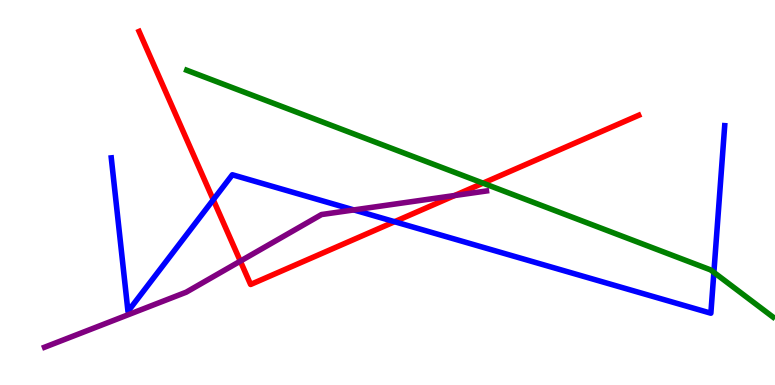[{'lines': ['blue', 'red'], 'intersections': [{'x': 2.75, 'y': 4.81}, {'x': 5.09, 'y': 4.24}]}, {'lines': ['green', 'red'], 'intersections': [{'x': 6.23, 'y': 5.24}]}, {'lines': ['purple', 'red'], 'intersections': [{'x': 3.1, 'y': 3.22}, {'x': 5.87, 'y': 4.92}]}, {'lines': ['blue', 'green'], 'intersections': [{'x': 9.21, 'y': 2.93}]}, {'lines': ['blue', 'purple'], 'intersections': [{'x': 4.57, 'y': 4.55}]}, {'lines': ['green', 'purple'], 'intersections': []}]